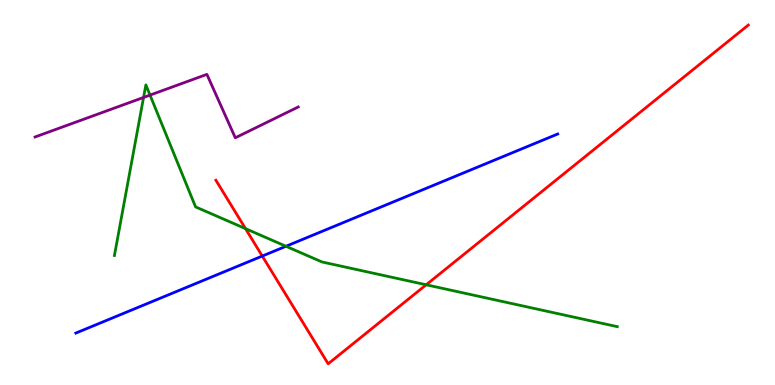[{'lines': ['blue', 'red'], 'intersections': [{'x': 3.38, 'y': 3.35}]}, {'lines': ['green', 'red'], 'intersections': [{'x': 3.17, 'y': 4.06}, {'x': 5.5, 'y': 2.6}]}, {'lines': ['purple', 'red'], 'intersections': []}, {'lines': ['blue', 'green'], 'intersections': [{'x': 3.69, 'y': 3.6}]}, {'lines': ['blue', 'purple'], 'intersections': []}, {'lines': ['green', 'purple'], 'intersections': [{'x': 1.85, 'y': 7.47}, {'x': 1.94, 'y': 7.53}]}]